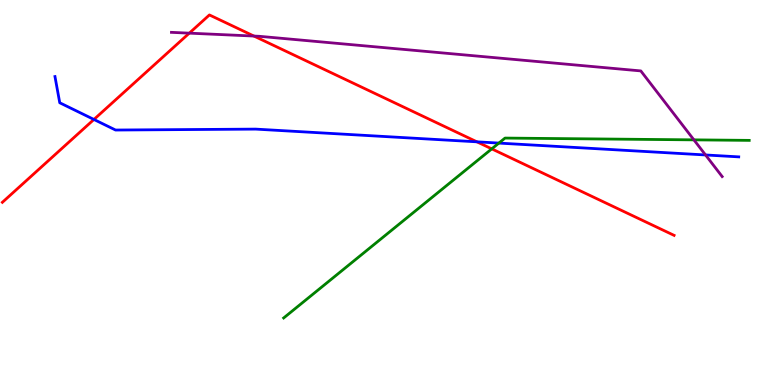[{'lines': ['blue', 'red'], 'intersections': [{'x': 1.21, 'y': 6.9}, {'x': 6.15, 'y': 6.32}]}, {'lines': ['green', 'red'], 'intersections': [{'x': 6.35, 'y': 6.13}]}, {'lines': ['purple', 'red'], 'intersections': [{'x': 2.44, 'y': 9.14}, {'x': 3.28, 'y': 9.06}]}, {'lines': ['blue', 'green'], 'intersections': [{'x': 6.44, 'y': 6.28}]}, {'lines': ['blue', 'purple'], 'intersections': [{'x': 9.1, 'y': 5.98}]}, {'lines': ['green', 'purple'], 'intersections': [{'x': 8.95, 'y': 6.37}]}]